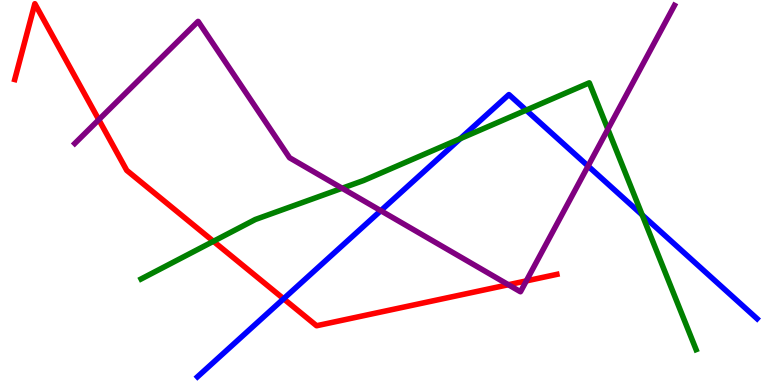[{'lines': ['blue', 'red'], 'intersections': [{'x': 3.66, 'y': 2.24}]}, {'lines': ['green', 'red'], 'intersections': [{'x': 2.75, 'y': 3.73}]}, {'lines': ['purple', 'red'], 'intersections': [{'x': 1.27, 'y': 6.89}, {'x': 6.56, 'y': 2.6}, {'x': 6.79, 'y': 2.7}]}, {'lines': ['blue', 'green'], 'intersections': [{'x': 5.94, 'y': 6.4}, {'x': 6.79, 'y': 7.14}, {'x': 8.29, 'y': 4.42}]}, {'lines': ['blue', 'purple'], 'intersections': [{'x': 4.91, 'y': 4.53}, {'x': 7.59, 'y': 5.69}]}, {'lines': ['green', 'purple'], 'intersections': [{'x': 4.41, 'y': 5.11}, {'x': 7.84, 'y': 6.64}]}]